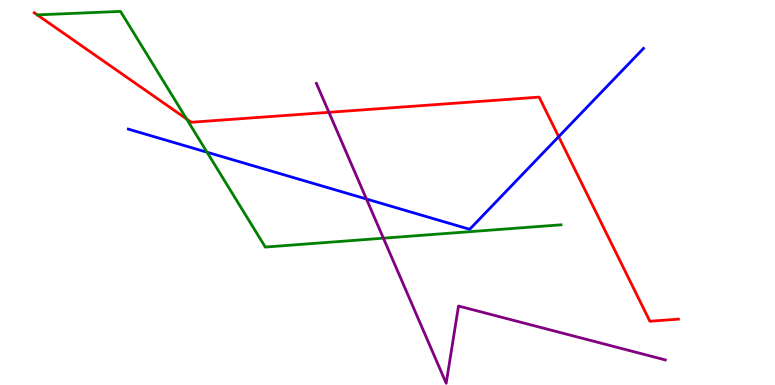[{'lines': ['blue', 'red'], 'intersections': [{'x': 7.21, 'y': 6.45}]}, {'lines': ['green', 'red'], 'intersections': [{'x': 2.41, 'y': 6.91}]}, {'lines': ['purple', 'red'], 'intersections': [{'x': 4.24, 'y': 7.08}]}, {'lines': ['blue', 'green'], 'intersections': [{'x': 2.67, 'y': 6.05}]}, {'lines': ['blue', 'purple'], 'intersections': [{'x': 4.73, 'y': 4.83}]}, {'lines': ['green', 'purple'], 'intersections': [{'x': 4.95, 'y': 3.81}]}]